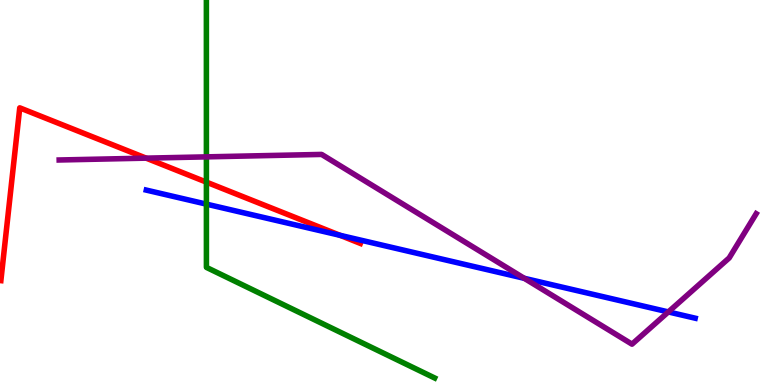[{'lines': ['blue', 'red'], 'intersections': [{'x': 4.39, 'y': 3.89}]}, {'lines': ['green', 'red'], 'intersections': [{'x': 2.66, 'y': 5.27}]}, {'lines': ['purple', 'red'], 'intersections': [{'x': 1.89, 'y': 5.89}]}, {'lines': ['blue', 'green'], 'intersections': [{'x': 2.66, 'y': 4.7}]}, {'lines': ['blue', 'purple'], 'intersections': [{'x': 6.76, 'y': 2.77}, {'x': 8.62, 'y': 1.9}]}, {'lines': ['green', 'purple'], 'intersections': [{'x': 2.66, 'y': 5.93}]}]